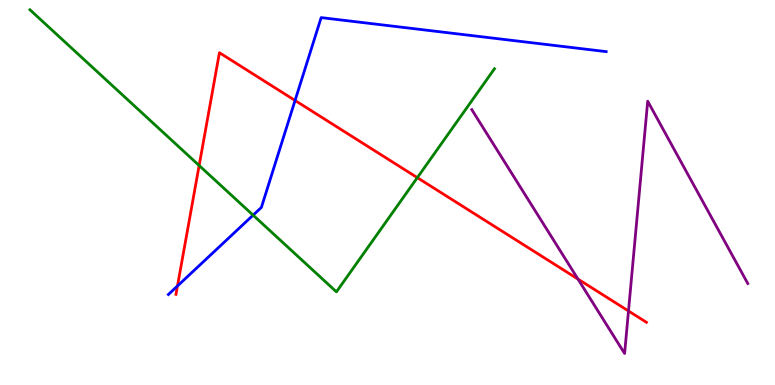[{'lines': ['blue', 'red'], 'intersections': [{'x': 2.29, 'y': 2.57}, {'x': 3.81, 'y': 7.39}]}, {'lines': ['green', 'red'], 'intersections': [{'x': 2.57, 'y': 5.7}, {'x': 5.38, 'y': 5.39}]}, {'lines': ['purple', 'red'], 'intersections': [{'x': 7.46, 'y': 2.75}, {'x': 8.11, 'y': 1.92}]}, {'lines': ['blue', 'green'], 'intersections': [{'x': 3.27, 'y': 4.41}]}, {'lines': ['blue', 'purple'], 'intersections': []}, {'lines': ['green', 'purple'], 'intersections': []}]